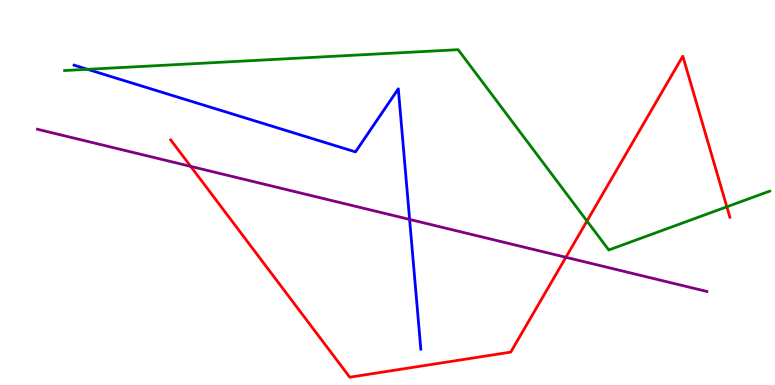[{'lines': ['blue', 'red'], 'intersections': []}, {'lines': ['green', 'red'], 'intersections': [{'x': 7.57, 'y': 4.26}, {'x': 9.38, 'y': 4.63}]}, {'lines': ['purple', 'red'], 'intersections': [{'x': 2.46, 'y': 5.68}, {'x': 7.3, 'y': 3.32}]}, {'lines': ['blue', 'green'], 'intersections': [{'x': 1.13, 'y': 8.2}]}, {'lines': ['blue', 'purple'], 'intersections': [{'x': 5.29, 'y': 4.3}]}, {'lines': ['green', 'purple'], 'intersections': []}]